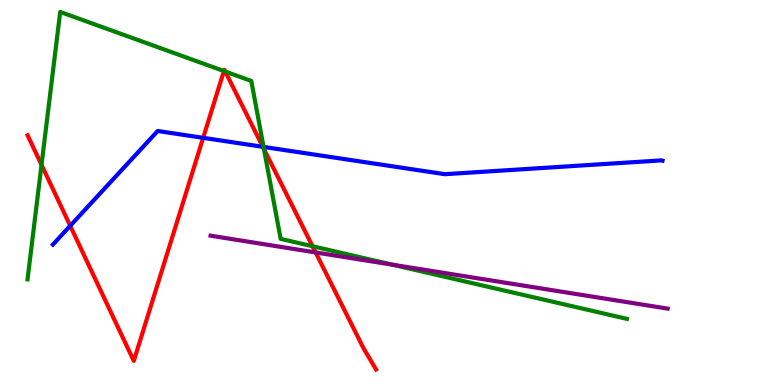[{'lines': ['blue', 'red'], 'intersections': [{'x': 0.906, 'y': 4.13}, {'x': 2.62, 'y': 6.42}, {'x': 3.39, 'y': 6.19}]}, {'lines': ['green', 'red'], 'intersections': [{'x': 0.536, 'y': 5.72}, {'x': 2.89, 'y': 8.15}, {'x': 2.91, 'y': 8.14}, {'x': 3.41, 'y': 6.13}, {'x': 4.03, 'y': 3.6}]}, {'lines': ['purple', 'red'], 'intersections': [{'x': 4.07, 'y': 3.44}]}, {'lines': ['blue', 'green'], 'intersections': [{'x': 3.4, 'y': 6.18}]}, {'lines': ['blue', 'purple'], 'intersections': []}, {'lines': ['green', 'purple'], 'intersections': [{'x': 5.06, 'y': 3.12}]}]